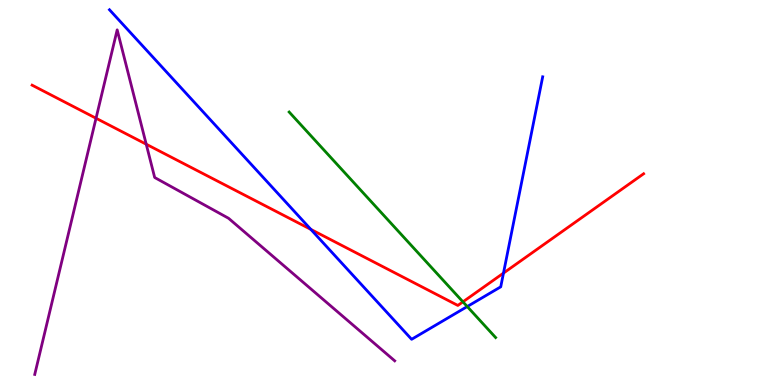[{'lines': ['blue', 'red'], 'intersections': [{'x': 4.01, 'y': 4.04}, {'x': 6.5, 'y': 2.91}]}, {'lines': ['green', 'red'], 'intersections': [{'x': 5.97, 'y': 2.16}]}, {'lines': ['purple', 'red'], 'intersections': [{'x': 1.24, 'y': 6.93}, {'x': 1.89, 'y': 6.25}]}, {'lines': ['blue', 'green'], 'intersections': [{'x': 6.03, 'y': 2.04}]}, {'lines': ['blue', 'purple'], 'intersections': []}, {'lines': ['green', 'purple'], 'intersections': []}]